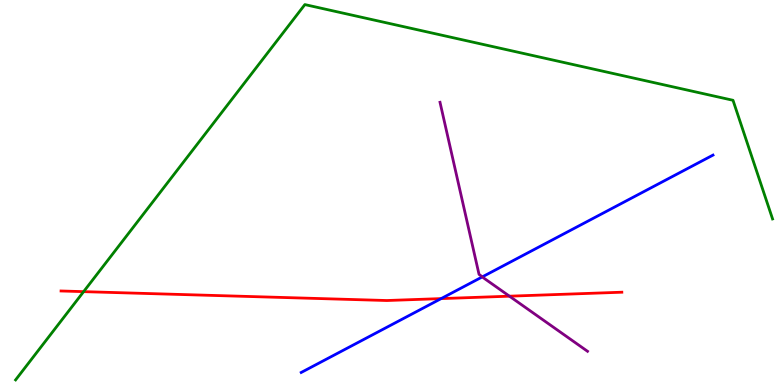[{'lines': ['blue', 'red'], 'intersections': [{'x': 5.69, 'y': 2.24}]}, {'lines': ['green', 'red'], 'intersections': [{'x': 1.08, 'y': 2.42}]}, {'lines': ['purple', 'red'], 'intersections': [{'x': 6.57, 'y': 2.31}]}, {'lines': ['blue', 'green'], 'intersections': []}, {'lines': ['blue', 'purple'], 'intersections': [{'x': 6.22, 'y': 2.81}]}, {'lines': ['green', 'purple'], 'intersections': []}]